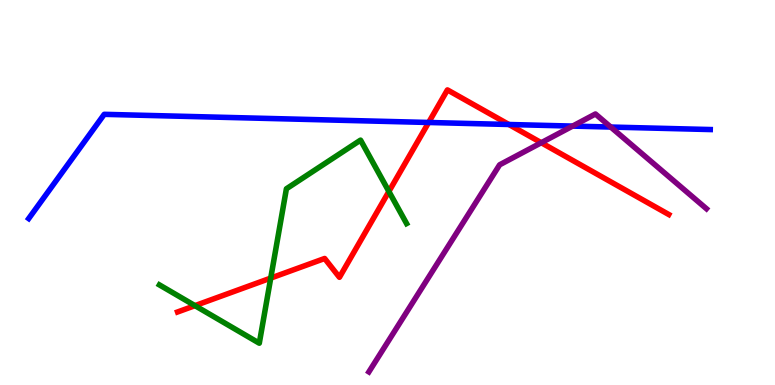[{'lines': ['blue', 'red'], 'intersections': [{'x': 5.53, 'y': 6.82}, {'x': 6.57, 'y': 6.77}]}, {'lines': ['green', 'red'], 'intersections': [{'x': 2.52, 'y': 2.06}, {'x': 3.49, 'y': 2.78}, {'x': 5.02, 'y': 5.03}]}, {'lines': ['purple', 'red'], 'intersections': [{'x': 6.98, 'y': 6.29}]}, {'lines': ['blue', 'green'], 'intersections': []}, {'lines': ['blue', 'purple'], 'intersections': [{'x': 7.39, 'y': 6.72}, {'x': 7.88, 'y': 6.7}]}, {'lines': ['green', 'purple'], 'intersections': []}]